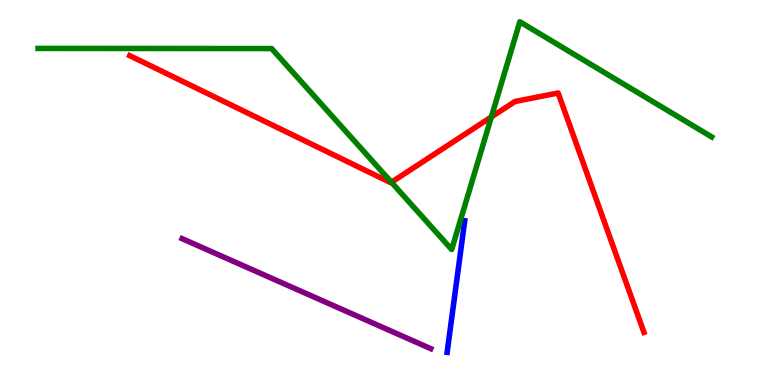[{'lines': ['blue', 'red'], 'intersections': []}, {'lines': ['green', 'red'], 'intersections': [{'x': 5.05, 'y': 5.27}, {'x': 6.34, 'y': 6.96}]}, {'lines': ['purple', 'red'], 'intersections': []}, {'lines': ['blue', 'green'], 'intersections': []}, {'lines': ['blue', 'purple'], 'intersections': []}, {'lines': ['green', 'purple'], 'intersections': []}]